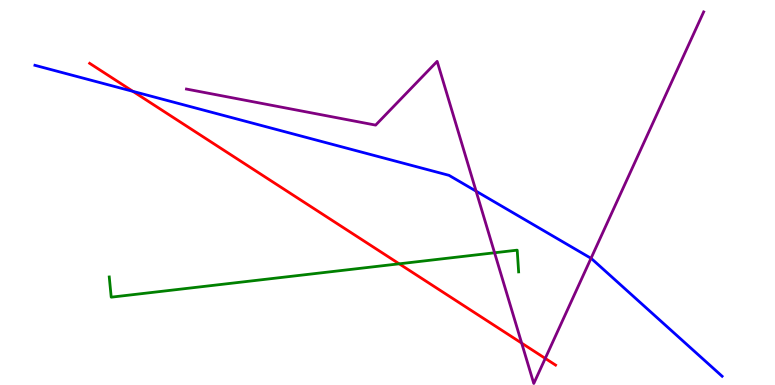[{'lines': ['blue', 'red'], 'intersections': [{'x': 1.72, 'y': 7.63}]}, {'lines': ['green', 'red'], 'intersections': [{'x': 5.15, 'y': 3.15}]}, {'lines': ['purple', 'red'], 'intersections': [{'x': 6.73, 'y': 1.09}, {'x': 7.04, 'y': 0.691}]}, {'lines': ['blue', 'green'], 'intersections': []}, {'lines': ['blue', 'purple'], 'intersections': [{'x': 6.14, 'y': 5.03}, {'x': 7.63, 'y': 3.29}]}, {'lines': ['green', 'purple'], 'intersections': [{'x': 6.38, 'y': 3.43}]}]